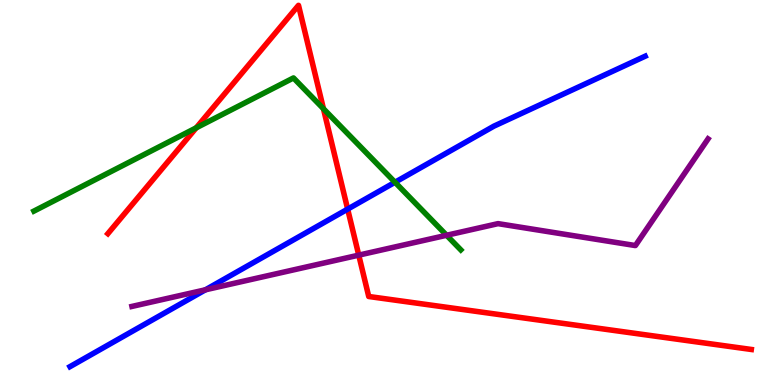[{'lines': ['blue', 'red'], 'intersections': [{'x': 4.49, 'y': 4.57}]}, {'lines': ['green', 'red'], 'intersections': [{'x': 2.53, 'y': 6.68}, {'x': 4.17, 'y': 7.18}]}, {'lines': ['purple', 'red'], 'intersections': [{'x': 4.63, 'y': 3.37}]}, {'lines': ['blue', 'green'], 'intersections': [{'x': 5.1, 'y': 5.27}]}, {'lines': ['blue', 'purple'], 'intersections': [{'x': 2.65, 'y': 2.47}]}, {'lines': ['green', 'purple'], 'intersections': [{'x': 5.76, 'y': 3.89}]}]